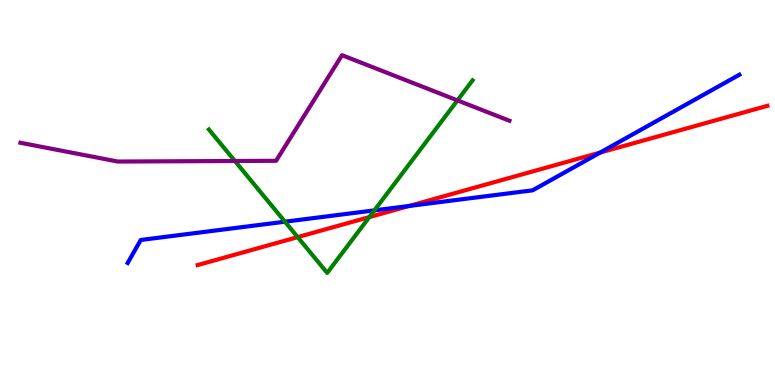[{'lines': ['blue', 'red'], 'intersections': [{'x': 5.28, 'y': 4.65}, {'x': 7.74, 'y': 6.04}]}, {'lines': ['green', 'red'], 'intersections': [{'x': 3.84, 'y': 3.84}, {'x': 4.77, 'y': 4.36}]}, {'lines': ['purple', 'red'], 'intersections': []}, {'lines': ['blue', 'green'], 'intersections': [{'x': 3.68, 'y': 4.24}, {'x': 4.83, 'y': 4.54}]}, {'lines': ['blue', 'purple'], 'intersections': []}, {'lines': ['green', 'purple'], 'intersections': [{'x': 3.03, 'y': 5.82}, {'x': 5.9, 'y': 7.39}]}]